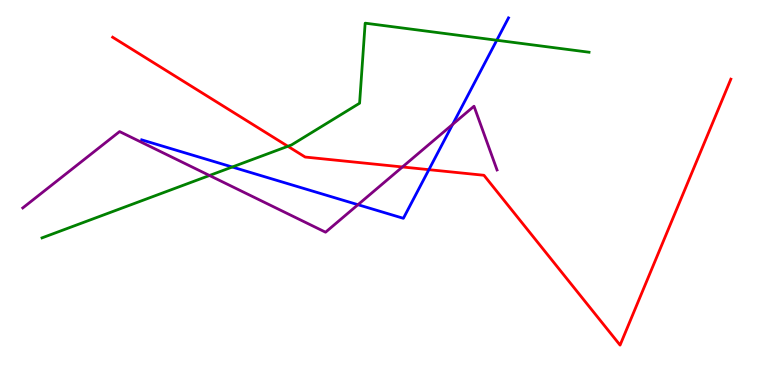[{'lines': ['blue', 'red'], 'intersections': [{'x': 5.53, 'y': 5.59}]}, {'lines': ['green', 'red'], 'intersections': [{'x': 3.71, 'y': 6.2}]}, {'lines': ['purple', 'red'], 'intersections': [{'x': 5.19, 'y': 5.66}]}, {'lines': ['blue', 'green'], 'intersections': [{'x': 3.0, 'y': 5.66}, {'x': 6.41, 'y': 8.95}]}, {'lines': ['blue', 'purple'], 'intersections': [{'x': 4.62, 'y': 4.68}, {'x': 5.84, 'y': 6.77}]}, {'lines': ['green', 'purple'], 'intersections': [{'x': 2.7, 'y': 5.44}]}]